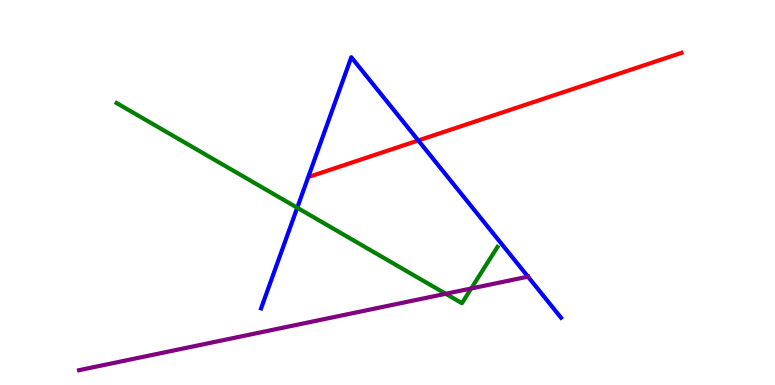[{'lines': ['blue', 'red'], 'intersections': [{'x': 5.4, 'y': 6.35}]}, {'lines': ['green', 'red'], 'intersections': []}, {'lines': ['purple', 'red'], 'intersections': []}, {'lines': ['blue', 'green'], 'intersections': [{'x': 3.84, 'y': 4.6}]}, {'lines': ['blue', 'purple'], 'intersections': [{'x': 6.81, 'y': 2.81}]}, {'lines': ['green', 'purple'], 'intersections': [{'x': 5.75, 'y': 2.37}, {'x': 6.08, 'y': 2.51}]}]